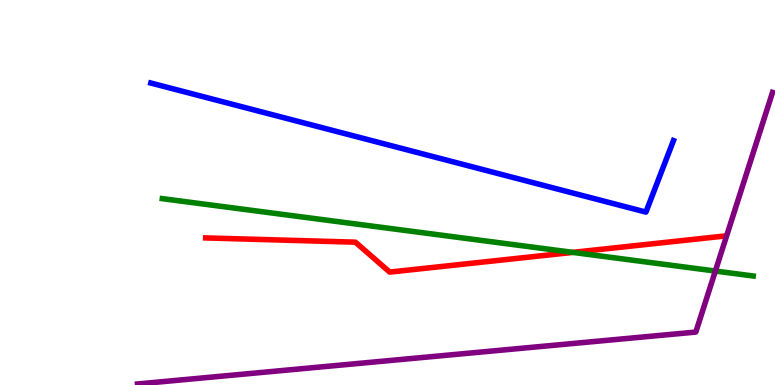[{'lines': ['blue', 'red'], 'intersections': []}, {'lines': ['green', 'red'], 'intersections': [{'x': 7.39, 'y': 3.44}]}, {'lines': ['purple', 'red'], 'intersections': []}, {'lines': ['blue', 'green'], 'intersections': []}, {'lines': ['blue', 'purple'], 'intersections': []}, {'lines': ['green', 'purple'], 'intersections': [{'x': 9.23, 'y': 2.96}]}]